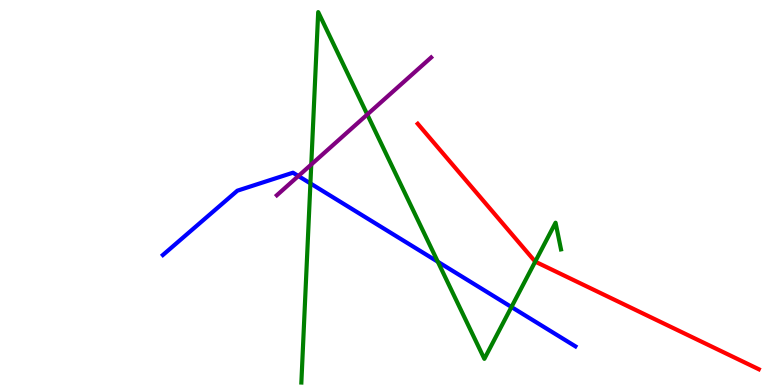[{'lines': ['blue', 'red'], 'intersections': []}, {'lines': ['green', 'red'], 'intersections': [{'x': 6.91, 'y': 3.2}]}, {'lines': ['purple', 'red'], 'intersections': []}, {'lines': ['blue', 'green'], 'intersections': [{'x': 4.01, 'y': 5.24}, {'x': 5.65, 'y': 3.2}, {'x': 6.6, 'y': 2.03}]}, {'lines': ['blue', 'purple'], 'intersections': [{'x': 3.85, 'y': 5.43}]}, {'lines': ['green', 'purple'], 'intersections': [{'x': 4.02, 'y': 5.73}, {'x': 4.74, 'y': 7.03}]}]